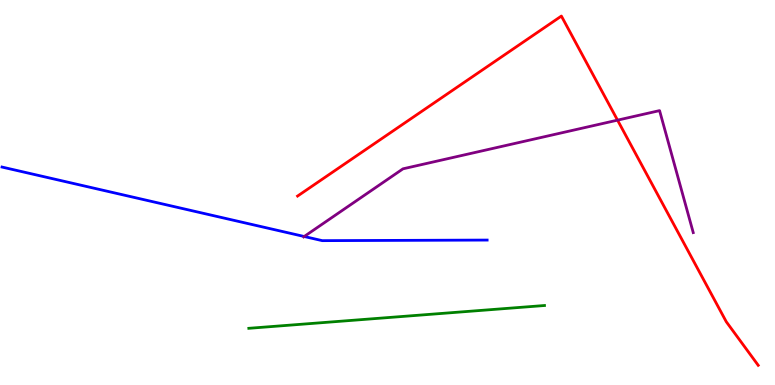[{'lines': ['blue', 'red'], 'intersections': []}, {'lines': ['green', 'red'], 'intersections': []}, {'lines': ['purple', 'red'], 'intersections': [{'x': 7.97, 'y': 6.88}]}, {'lines': ['blue', 'green'], 'intersections': []}, {'lines': ['blue', 'purple'], 'intersections': [{'x': 3.93, 'y': 3.86}]}, {'lines': ['green', 'purple'], 'intersections': []}]